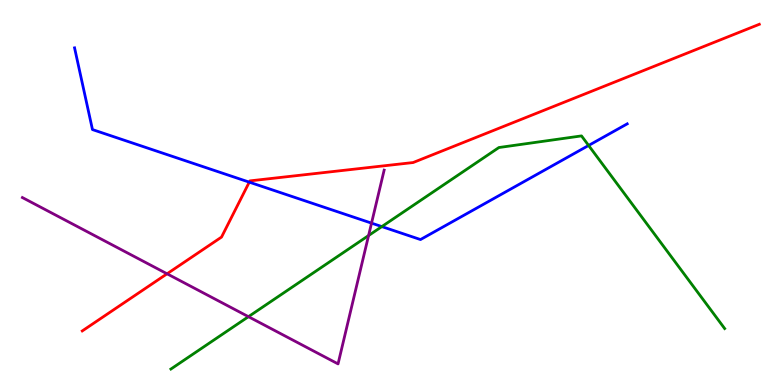[{'lines': ['blue', 'red'], 'intersections': [{'x': 3.22, 'y': 5.27}]}, {'lines': ['green', 'red'], 'intersections': []}, {'lines': ['purple', 'red'], 'intersections': [{'x': 2.16, 'y': 2.89}]}, {'lines': ['blue', 'green'], 'intersections': [{'x': 4.93, 'y': 4.11}, {'x': 7.59, 'y': 6.22}]}, {'lines': ['blue', 'purple'], 'intersections': [{'x': 4.79, 'y': 4.2}]}, {'lines': ['green', 'purple'], 'intersections': [{'x': 3.21, 'y': 1.77}, {'x': 4.76, 'y': 3.88}]}]